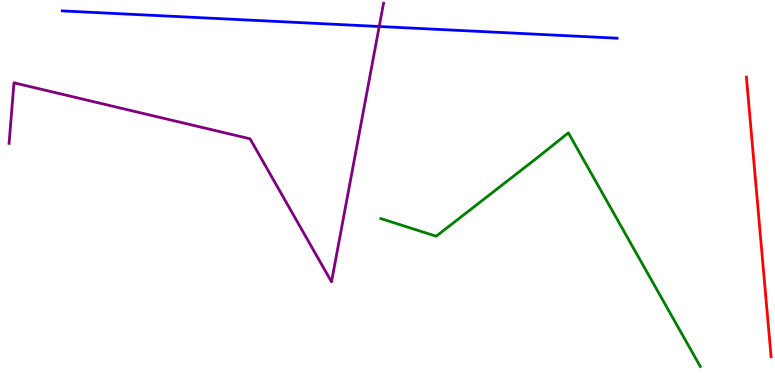[{'lines': ['blue', 'red'], 'intersections': []}, {'lines': ['green', 'red'], 'intersections': []}, {'lines': ['purple', 'red'], 'intersections': []}, {'lines': ['blue', 'green'], 'intersections': []}, {'lines': ['blue', 'purple'], 'intersections': [{'x': 4.89, 'y': 9.31}]}, {'lines': ['green', 'purple'], 'intersections': []}]